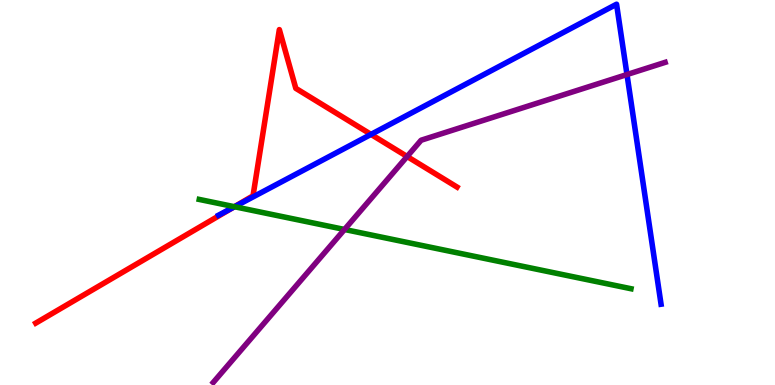[{'lines': ['blue', 'red'], 'intersections': [{'x': 3.01, 'y': 4.61}, {'x': 4.79, 'y': 6.51}]}, {'lines': ['green', 'red'], 'intersections': [{'x': 3.02, 'y': 4.63}]}, {'lines': ['purple', 'red'], 'intersections': [{'x': 5.25, 'y': 5.93}]}, {'lines': ['blue', 'green'], 'intersections': [{'x': 3.03, 'y': 4.63}]}, {'lines': ['blue', 'purple'], 'intersections': [{'x': 8.09, 'y': 8.06}]}, {'lines': ['green', 'purple'], 'intersections': [{'x': 4.45, 'y': 4.04}]}]